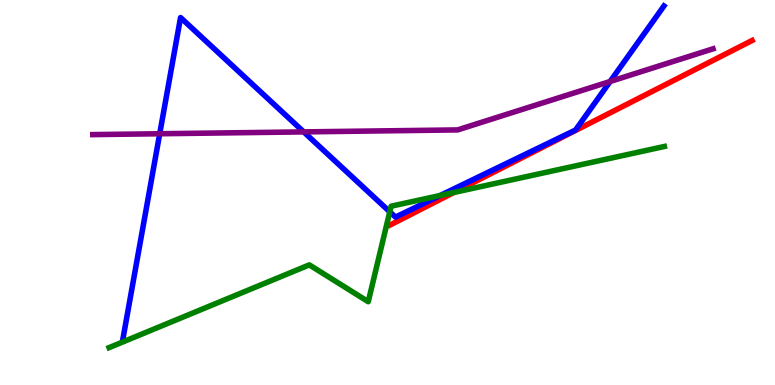[{'lines': ['blue', 'red'], 'intersections': []}, {'lines': ['green', 'red'], 'intersections': [{'x': 5.86, 'y': 5.0}]}, {'lines': ['purple', 'red'], 'intersections': []}, {'lines': ['blue', 'green'], 'intersections': [{'x': 5.03, 'y': 4.5}, {'x': 5.68, 'y': 4.92}]}, {'lines': ['blue', 'purple'], 'intersections': [{'x': 2.06, 'y': 6.53}, {'x': 3.92, 'y': 6.57}, {'x': 7.87, 'y': 7.88}]}, {'lines': ['green', 'purple'], 'intersections': []}]